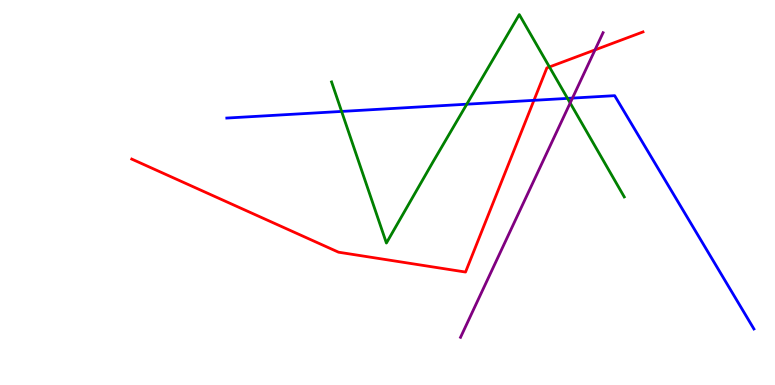[{'lines': ['blue', 'red'], 'intersections': [{'x': 6.89, 'y': 7.39}]}, {'lines': ['green', 'red'], 'intersections': [{'x': 7.09, 'y': 8.26}]}, {'lines': ['purple', 'red'], 'intersections': [{'x': 7.68, 'y': 8.7}]}, {'lines': ['blue', 'green'], 'intersections': [{'x': 4.41, 'y': 7.11}, {'x': 6.02, 'y': 7.29}, {'x': 7.32, 'y': 7.44}]}, {'lines': ['blue', 'purple'], 'intersections': [{'x': 7.39, 'y': 7.45}]}, {'lines': ['green', 'purple'], 'intersections': [{'x': 7.36, 'y': 7.33}]}]